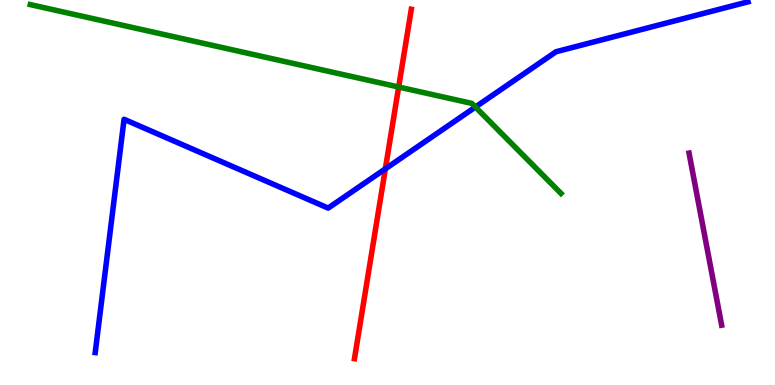[{'lines': ['blue', 'red'], 'intersections': [{'x': 4.97, 'y': 5.61}]}, {'lines': ['green', 'red'], 'intersections': [{'x': 5.14, 'y': 7.74}]}, {'lines': ['purple', 'red'], 'intersections': []}, {'lines': ['blue', 'green'], 'intersections': [{'x': 6.13, 'y': 7.22}]}, {'lines': ['blue', 'purple'], 'intersections': []}, {'lines': ['green', 'purple'], 'intersections': []}]